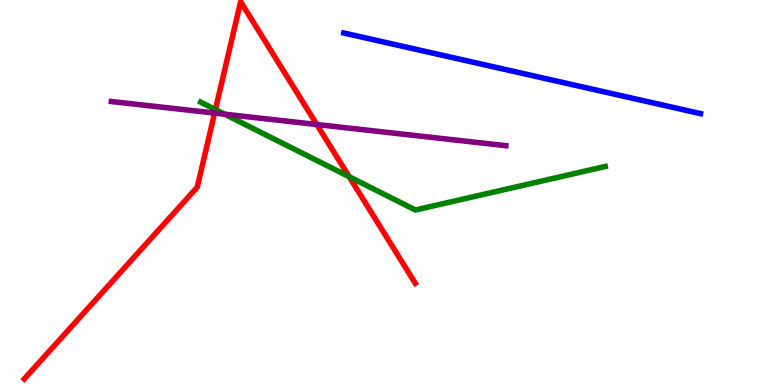[{'lines': ['blue', 'red'], 'intersections': []}, {'lines': ['green', 'red'], 'intersections': [{'x': 2.78, 'y': 7.15}, {'x': 4.51, 'y': 5.41}]}, {'lines': ['purple', 'red'], 'intersections': [{'x': 2.77, 'y': 7.06}, {'x': 4.09, 'y': 6.77}]}, {'lines': ['blue', 'green'], 'intersections': []}, {'lines': ['blue', 'purple'], 'intersections': []}, {'lines': ['green', 'purple'], 'intersections': [{'x': 2.9, 'y': 7.03}]}]